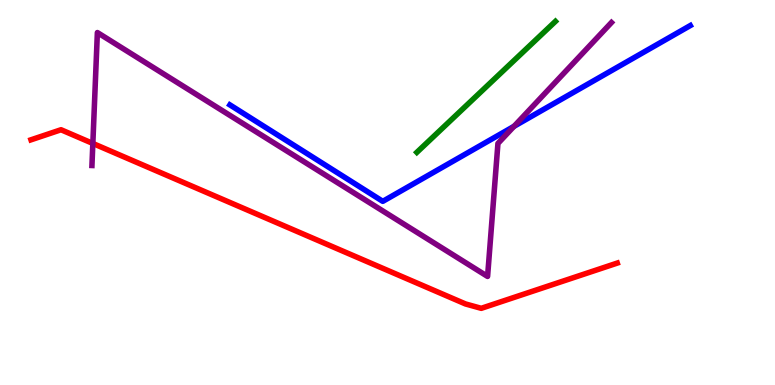[{'lines': ['blue', 'red'], 'intersections': []}, {'lines': ['green', 'red'], 'intersections': []}, {'lines': ['purple', 'red'], 'intersections': [{'x': 1.2, 'y': 6.27}]}, {'lines': ['blue', 'green'], 'intersections': []}, {'lines': ['blue', 'purple'], 'intersections': [{'x': 6.63, 'y': 6.72}]}, {'lines': ['green', 'purple'], 'intersections': []}]